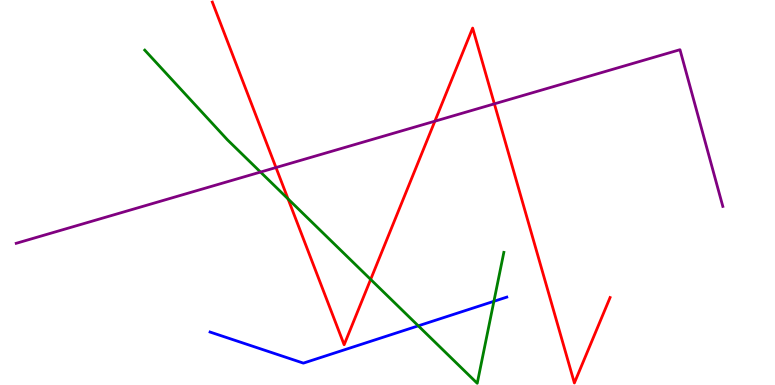[{'lines': ['blue', 'red'], 'intersections': []}, {'lines': ['green', 'red'], 'intersections': [{'x': 3.72, 'y': 4.83}, {'x': 4.78, 'y': 2.74}]}, {'lines': ['purple', 'red'], 'intersections': [{'x': 3.56, 'y': 5.65}, {'x': 5.61, 'y': 6.85}, {'x': 6.38, 'y': 7.3}]}, {'lines': ['blue', 'green'], 'intersections': [{'x': 5.4, 'y': 1.54}, {'x': 6.37, 'y': 2.17}]}, {'lines': ['blue', 'purple'], 'intersections': []}, {'lines': ['green', 'purple'], 'intersections': [{'x': 3.36, 'y': 5.53}]}]